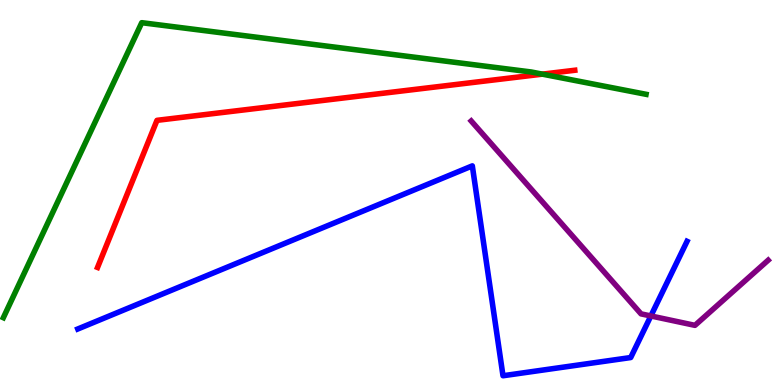[{'lines': ['blue', 'red'], 'intersections': []}, {'lines': ['green', 'red'], 'intersections': [{'x': 7.0, 'y': 8.07}]}, {'lines': ['purple', 'red'], 'intersections': []}, {'lines': ['blue', 'green'], 'intersections': []}, {'lines': ['blue', 'purple'], 'intersections': [{'x': 8.4, 'y': 1.79}]}, {'lines': ['green', 'purple'], 'intersections': []}]